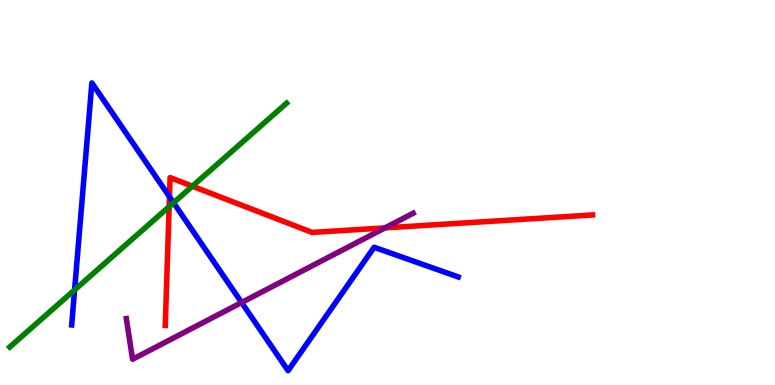[{'lines': ['blue', 'red'], 'intersections': [{'x': 2.19, 'y': 4.89}]}, {'lines': ['green', 'red'], 'intersections': [{'x': 2.18, 'y': 4.63}, {'x': 2.48, 'y': 5.16}]}, {'lines': ['purple', 'red'], 'intersections': [{'x': 4.97, 'y': 4.08}]}, {'lines': ['blue', 'green'], 'intersections': [{'x': 0.963, 'y': 2.47}, {'x': 2.24, 'y': 4.73}]}, {'lines': ['blue', 'purple'], 'intersections': [{'x': 3.12, 'y': 2.14}]}, {'lines': ['green', 'purple'], 'intersections': []}]